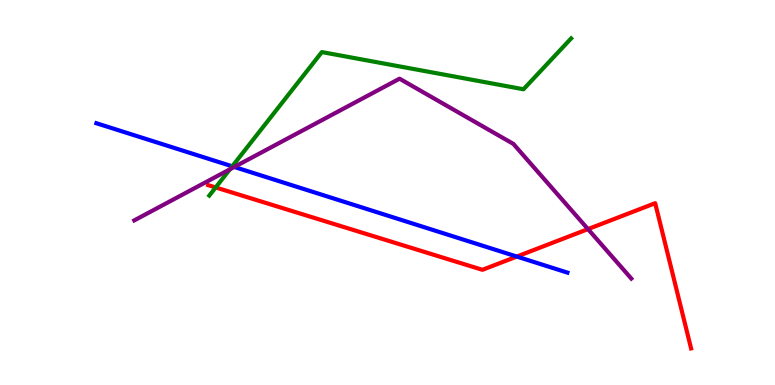[{'lines': ['blue', 'red'], 'intersections': [{'x': 6.67, 'y': 3.34}]}, {'lines': ['green', 'red'], 'intersections': [{'x': 2.78, 'y': 5.13}]}, {'lines': ['purple', 'red'], 'intersections': [{'x': 7.59, 'y': 4.05}]}, {'lines': ['blue', 'green'], 'intersections': [{'x': 3.0, 'y': 5.68}]}, {'lines': ['blue', 'purple'], 'intersections': [{'x': 3.02, 'y': 5.66}]}, {'lines': ['green', 'purple'], 'intersections': [{'x': 2.97, 'y': 5.6}]}]